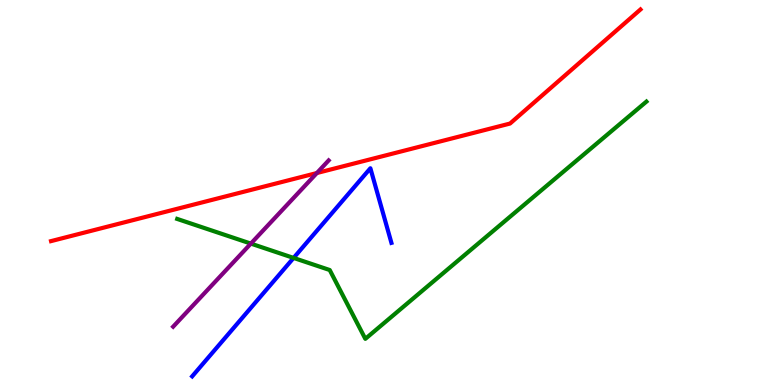[{'lines': ['blue', 'red'], 'intersections': []}, {'lines': ['green', 'red'], 'intersections': []}, {'lines': ['purple', 'red'], 'intersections': [{'x': 4.09, 'y': 5.51}]}, {'lines': ['blue', 'green'], 'intersections': [{'x': 3.79, 'y': 3.3}]}, {'lines': ['blue', 'purple'], 'intersections': []}, {'lines': ['green', 'purple'], 'intersections': [{'x': 3.24, 'y': 3.67}]}]